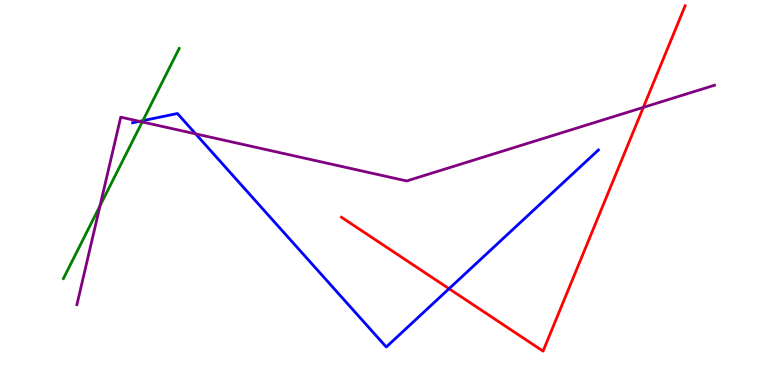[{'lines': ['blue', 'red'], 'intersections': [{'x': 5.79, 'y': 2.5}]}, {'lines': ['green', 'red'], 'intersections': []}, {'lines': ['purple', 'red'], 'intersections': [{'x': 8.3, 'y': 7.21}]}, {'lines': ['blue', 'green'], 'intersections': [{'x': 1.84, 'y': 6.87}]}, {'lines': ['blue', 'purple'], 'intersections': [{'x': 1.8, 'y': 6.85}, {'x': 2.52, 'y': 6.52}]}, {'lines': ['green', 'purple'], 'intersections': [{'x': 1.29, 'y': 4.65}, {'x': 1.83, 'y': 6.83}]}]